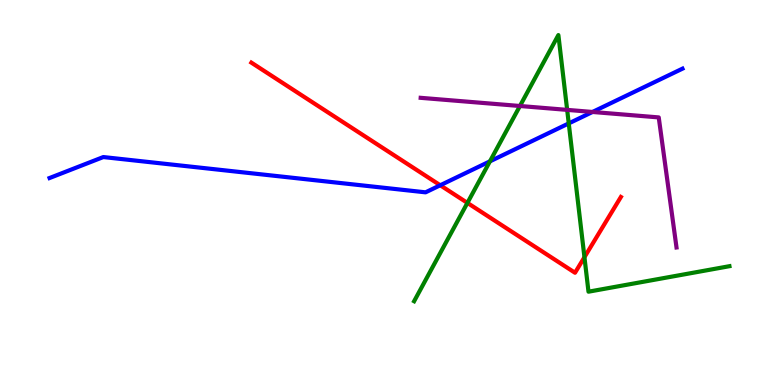[{'lines': ['blue', 'red'], 'intersections': [{'x': 5.68, 'y': 5.19}]}, {'lines': ['green', 'red'], 'intersections': [{'x': 6.03, 'y': 4.73}, {'x': 7.54, 'y': 3.32}]}, {'lines': ['purple', 'red'], 'intersections': []}, {'lines': ['blue', 'green'], 'intersections': [{'x': 6.32, 'y': 5.81}, {'x': 7.34, 'y': 6.79}]}, {'lines': ['blue', 'purple'], 'intersections': [{'x': 7.65, 'y': 7.09}]}, {'lines': ['green', 'purple'], 'intersections': [{'x': 6.71, 'y': 7.25}, {'x': 7.32, 'y': 7.15}]}]